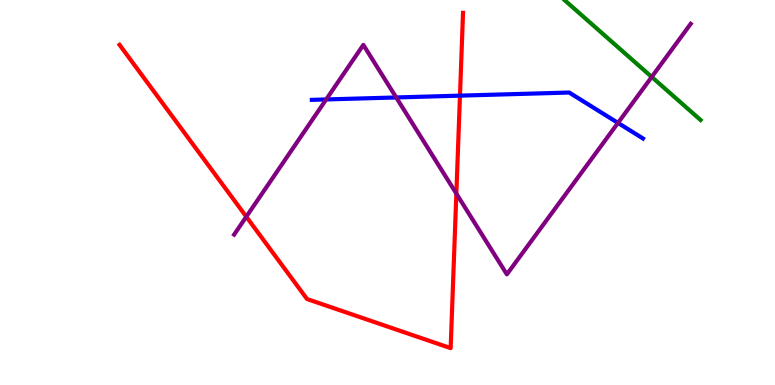[{'lines': ['blue', 'red'], 'intersections': [{'x': 5.94, 'y': 7.52}]}, {'lines': ['green', 'red'], 'intersections': []}, {'lines': ['purple', 'red'], 'intersections': [{'x': 3.18, 'y': 4.37}, {'x': 5.89, 'y': 4.97}]}, {'lines': ['blue', 'green'], 'intersections': []}, {'lines': ['blue', 'purple'], 'intersections': [{'x': 4.21, 'y': 7.42}, {'x': 5.11, 'y': 7.47}, {'x': 7.97, 'y': 6.81}]}, {'lines': ['green', 'purple'], 'intersections': [{'x': 8.41, 'y': 8.0}]}]